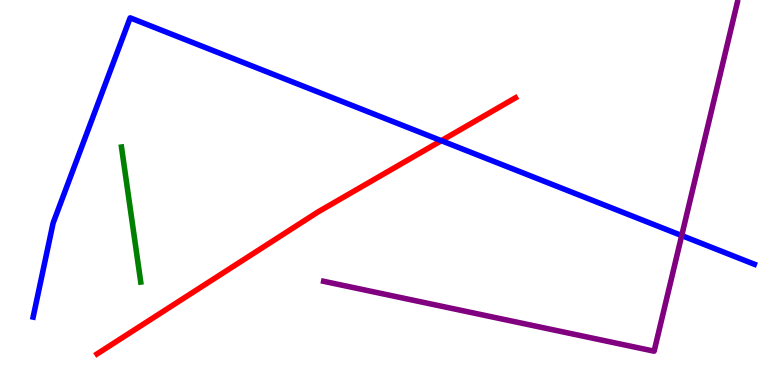[{'lines': ['blue', 'red'], 'intersections': [{'x': 5.69, 'y': 6.35}]}, {'lines': ['green', 'red'], 'intersections': []}, {'lines': ['purple', 'red'], 'intersections': []}, {'lines': ['blue', 'green'], 'intersections': []}, {'lines': ['blue', 'purple'], 'intersections': [{'x': 8.8, 'y': 3.88}]}, {'lines': ['green', 'purple'], 'intersections': []}]